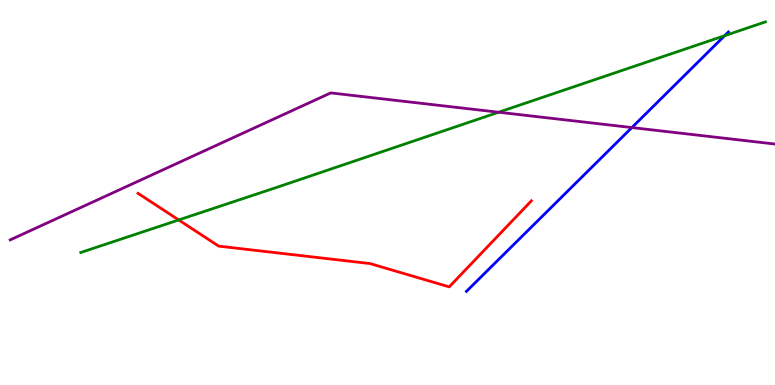[{'lines': ['blue', 'red'], 'intersections': []}, {'lines': ['green', 'red'], 'intersections': [{'x': 2.31, 'y': 4.29}]}, {'lines': ['purple', 'red'], 'intersections': []}, {'lines': ['blue', 'green'], 'intersections': [{'x': 9.35, 'y': 9.07}]}, {'lines': ['blue', 'purple'], 'intersections': [{'x': 8.15, 'y': 6.69}]}, {'lines': ['green', 'purple'], 'intersections': [{'x': 6.43, 'y': 7.08}]}]